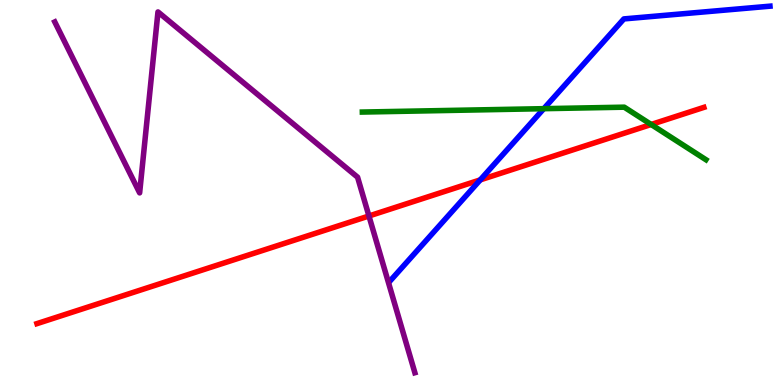[{'lines': ['blue', 'red'], 'intersections': [{'x': 6.2, 'y': 5.33}]}, {'lines': ['green', 'red'], 'intersections': [{'x': 8.4, 'y': 6.77}]}, {'lines': ['purple', 'red'], 'intersections': [{'x': 4.76, 'y': 4.39}]}, {'lines': ['blue', 'green'], 'intersections': [{'x': 7.02, 'y': 7.18}]}, {'lines': ['blue', 'purple'], 'intersections': []}, {'lines': ['green', 'purple'], 'intersections': []}]